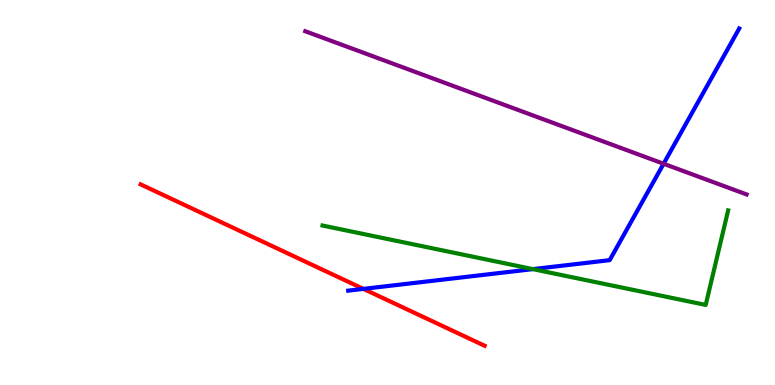[{'lines': ['blue', 'red'], 'intersections': [{'x': 4.69, 'y': 2.5}]}, {'lines': ['green', 'red'], 'intersections': []}, {'lines': ['purple', 'red'], 'intersections': []}, {'lines': ['blue', 'green'], 'intersections': [{'x': 6.88, 'y': 3.01}]}, {'lines': ['blue', 'purple'], 'intersections': [{'x': 8.56, 'y': 5.75}]}, {'lines': ['green', 'purple'], 'intersections': []}]